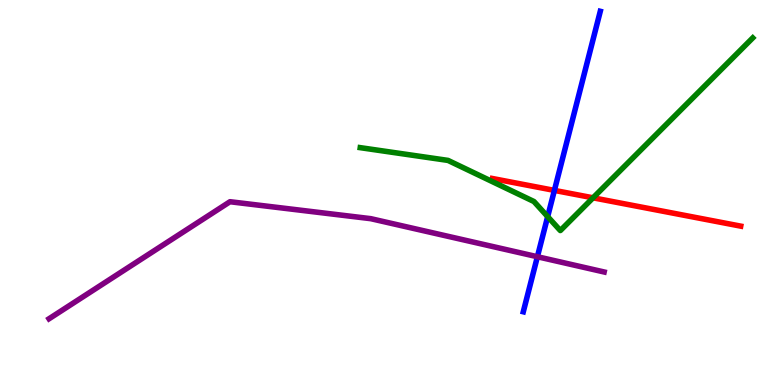[{'lines': ['blue', 'red'], 'intersections': [{'x': 7.15, 'y': 5.05}]}, {'lines': ['green', 'red'], 'intersections': [{'x': 7.65, 'y': 4.86}]}, {'lines': ['purple', 'red'], 'intersections': []}, {'lines': ['blue', 'green'], 'intersections': [{'x': 7.07, 'y': 4.37}]}, {'lines': ['blue', 'purple'], 'intersections': [{'x': 6.93, 'y': 3.33}]}, {'lines': ['green', 'purple'], 'intersections': []}]